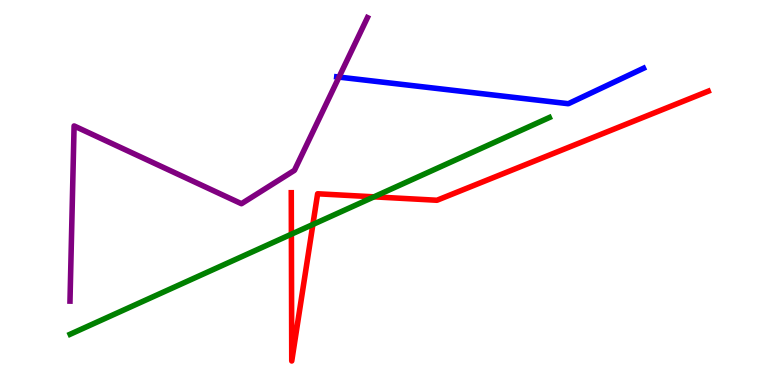[{'lines': ['blue', 'red'], 'intersections': []}, {'lines': ['green', 'red'], 'intersections': [{'x': 3.76, 'y': 3.92}, {'x': 4.04, 'y': 4.17}, {'x': 4.83, 'y': 4.89}]}, {'lines': ['purple', 'red'], 'intersections': []}, {'lines': ['blue', 'green'], 'intersections': []}, {'lines': ['blue', 'purple'], 'intersections': [{'x': 4.37, 'y': 8.0}]}, {'lines': ['green', 'purple'], 'intersections': []}]